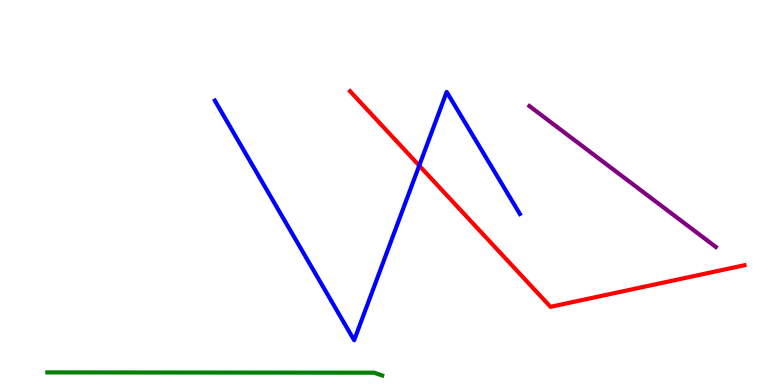[{'lines': ['blue', 'red'], 'intersections': [{'x': 5.41, 'y': 5.7}]}, {'lines': ['green', 'red'], 'intersections': []}, {'lines': ['purple', 'red'], 'intersections': []}, {'lines': ['blue', 'green'], 'intersections': []}, {'lines': ['blue', 'purple'], 'intersections': []}, {'lines': ['green', 'purple'], 'intersections': []}]